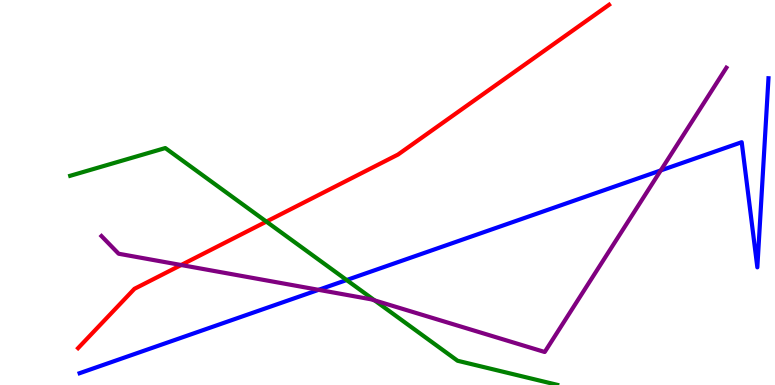[{'lines': ['blue', 'red'], 'intersections': []}, {'lines': ['green', 'red'], 'intersections': [{'x': 3.44, 'y': 4.24}]}, {'lines': ['purple', 'red'], 'intersections': [{'x': 2.34, 'y': 3.12}]}, {'lines': ['blue', 'green'], 'intersections': [{'x': 4.47, 'y': 2.73}]}, {'lines': ['blue', 'purple'], 'intersections': [{'x': 4.11, 'y': 2.47}, {'x': 8.53, 'y': 5.57}]}, {'lines': ['green', 'purple'], 'intersections': [{'x': 4.83, 'y': 2.2}]}]